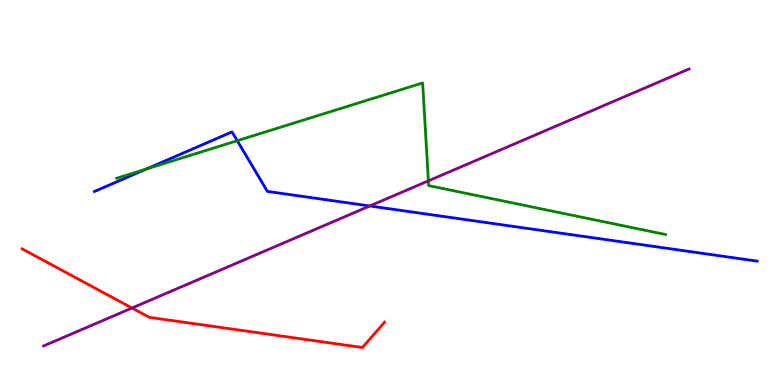[{'lines': ['blue', 'red'], 'intersections': []}, {'lines': ['green', 'red'], 'intersections': []}, {'lines': ['purple', 'red'], 'intersections': [{'x': 1.7, 'y': 2.0}]}, {'lines': ['blue', 'green'], 'intersections': [{'x': 1.89, 'y': 5.61}, {'x': 3.06, 'y': 6.35}]}, {'lines': ['blue', 'purple'], 'intersections': [{'x': 4.77, 'y': 4.65}]}, {'lines': ['green', 'purple'], 'intersections': [{'x': 5.53, 'y': 5.3}]}]